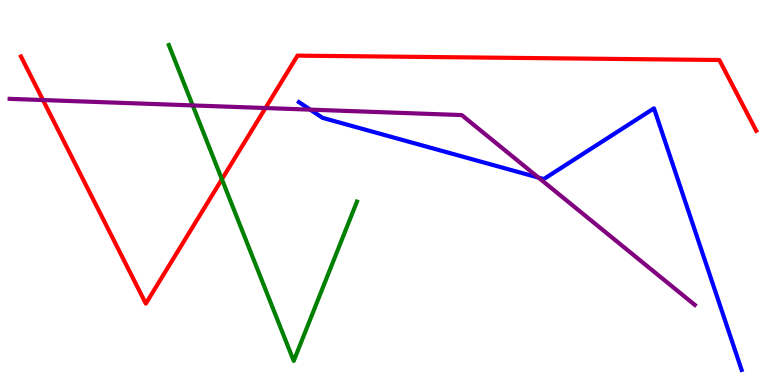[{'lines': ['blue', 'red'], 'intersections': []}, {'lines': ['green', 'red'], 'intersections': [{'x': 2.86, 'y': 5.34}]}, {'lines': ['purple', 'red'], 'intersections': [{'x': 0.555, 'y': 7.4}, {'x': 3.43, 'y': 7.19}]}, {'lines': ['blue', 'green'], 'intersections': []}, {'lines': ['blue', 'purple'], 'intersections': [{'x': 4.0, 'y': 7.15}, {'x': 6.95, 'y': 5.39}]}, {'lines': ['green', 'purple'], 'intersections': [{'x': 2.49, 'y': 7.26}]}]